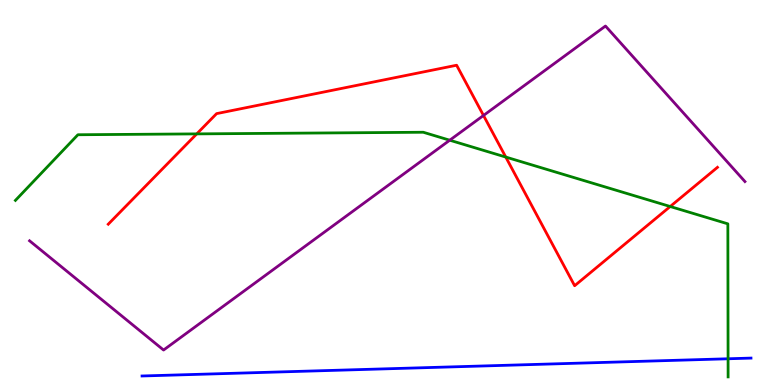[{'lines': ['blue', 'red'], 'intersections': []}, {'lines': ['green', 'red'], 'intersections': [{'x': 2.54, 'y': 6.52}, {'x': 6.53, 'y': 5.92}, {'x': 8.65, 'y': 4.64}]}, {'lines': ['purple', 'red'], 'intersections': [{'x': 6.24, 'y': 7.0}]}, {'lines': ['blue', 'green'], 'intersections': [{'x': 9.39, 'y': 0.681}]}, {'lines': ['blue', 'purple'], 'intersections': []}, {'lines': ['green', 'purple'], 'intersections': [{'x': 5.8, 'y': 6.36}]}]